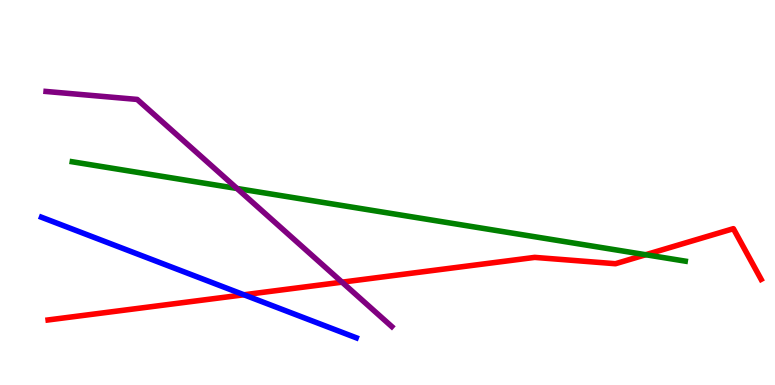[{'lines': ['blue', 'red'], 'intersections': [{'x': 3.15, 'y': 2.34}]}, {'lines': ['green', 'red'], 'intersections': [{'x': 8.33, 'y': 3.38}]}, {'lines': ['purple', 'red'], 'intersections': [{'x': 4.41, 'y': 2.67}]}, {'lines': ['blue', 'green'], 'intersections': []}, {'lines': ['blue', 'purple'], 'intersections': []}, {'lines': ['green', 'purple'], 'intersections': [{'x': 3.06, 'y': 5.1}]}]